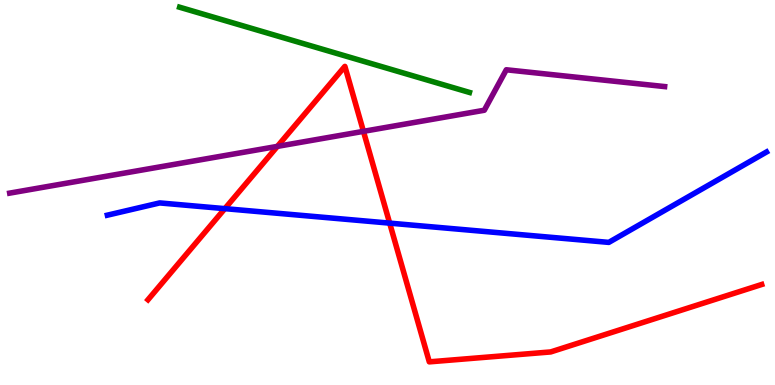[{'lines': ['blue', 'red'], 'intersections': [{'x': 2.9, 'y': 4.58}, {'x': 5.03, 'y': 4.2}]}, {'lines': ['green', 'red'], 'intersections': []}, {'lines': ['purple', 'red'], 'intersections': [{'x': 3.58, 'y': 6.2}, {'x': 4.69, 'y': 6.59}]}, {'lines': ['blue', 'green'], 'intersections': []}, {'lines': ['blue', 'purple'], 'intersections': []}, {'lines': ['green', 'purple'], 'intersections': []}]